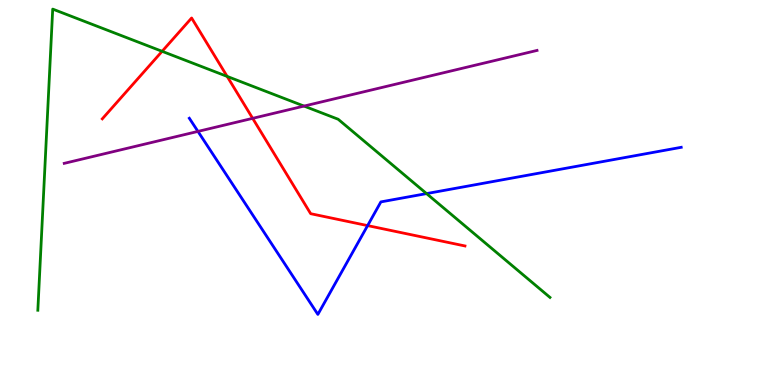[{'lines': ['blue', 'red'], 'intersections': [{'x': 4.74, 'y': 4.14}]}, {'lines': ['green', 'red'], 'intersections': [{'x': 2.09, 'y': 8.67}, {'x': 2.93, 'y': 8.02}]}, {'lines': ['purple', 'red'], 'intersections': [{'x': 3.26, 'y': 6.93}]}, {'lines': ['blue', 'green'], 'intersections': [{'x': 5.5, 'y': 4.97}]}, {'lines': ['blue', 'purple'], 'intersections': [{'x': 2.55, 'y': 6.59}]}, {'lines': ['green', 'purple'], 'intersections': [{'x': 3.92, 'y': 7.24}]}]